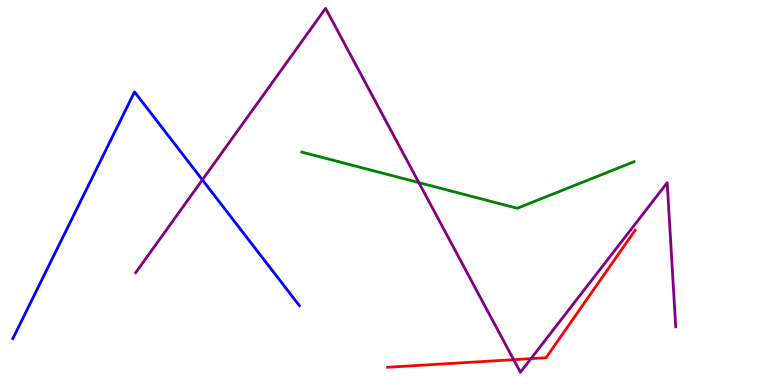[{'lines': ['blue', 'red'], 'intersections': []}, {'lines': ['green', 'red'], 'intersections': []}, {'lines': ['purple', 'red'], 'intersections': [{'x': 6.63, 'y': 0.658}, {'x': 6.85, 'y': 0.685}]}, {'lines': ['blue', 'green'], 'intersections': []}, {'lines': ['blue', 'purple'], 'intersections': [{'x': 2.61, 'y': 5.33}]}, {'lines': ['green', 'purple'], 'intersections': [{'x': 5.4, 'y': 5.26}]}]